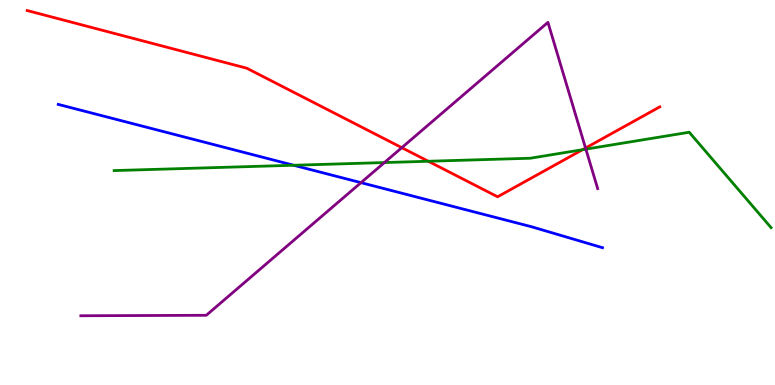[{'lines': ['blue', 'red'], 'intersections': []}, {'lines': ['green', 'red'], 'intersections': [{'x': 5.53, 'y': 5.81}, {'x': 7.52, 'y': 6.11}]}, {'lines': ['purple', 'red'], 'intersections': [{'x': 5.18, 'y': 6.16}, {'x': 7.56, 'y': 6.16}]}, {'lines': ['blue', 'green'], 'intersections': [{'x': 3.79, 'y': 5.71}]}, {'lines': ['blue', 'purple'], 'intersections': [{'x': 4.66, 'y': 5.26}]}, {'lines': ['green', 'purple'], 'intersections': [{'x': 4.96, 'y': 5.78}, {'x': 7.56, 'y': 6.13}]}]